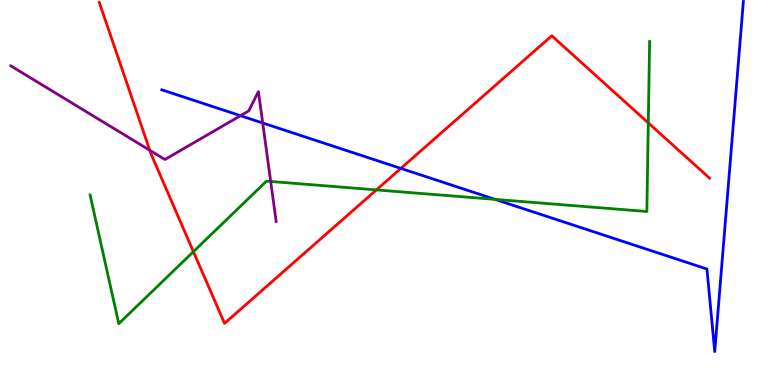[{'lines': ['blue', 'red'], 'intersections': [{'x': 5.17, 'y': 5.63}]}, {'lines': ['green', 'red'], 'intersections': [{'x': 2.5, 'y': 3.46}, {'x': 4.86, 'y': 5.07}, {'x': 8.37, 'y': 6.81}]}, {'lines': ['purple', 'red'], 'intersections': [{'x': 1.93, 'y': 6.1}]}, {'lines': ['blue', 'green'], 'intersections': [{'x': 6.39, 'y': 4.82}]}, {'lines': ['blue', 'purple'], 'intersections': [{'x': 3.1, 'y': 7.0}, {'x': 3.39, 'y': 6.81}]}, {'lines': ['green', 'purple'], 'intersections': [{'x': 3.49, 'y': 5.29}]}]